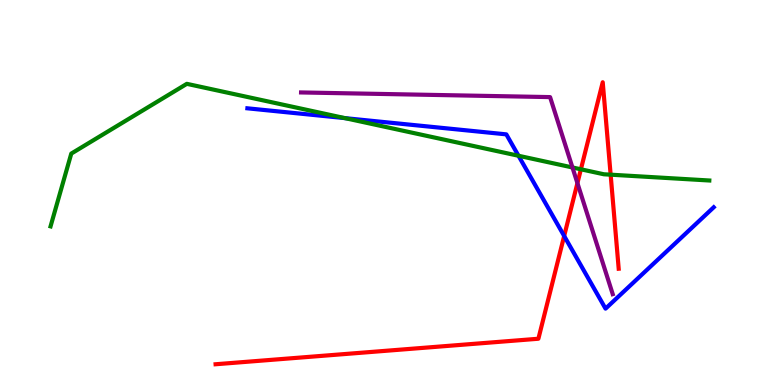[{'lines': ['blue', 'red'], 'intersections': [{'x': 7.28, 'y': 3.87}]}, {'lines': ['green', 'red'], 'intersections': [{'x': 7.5, 'y': 5.6}, {'x': 7.88, 'y': 5.46}]}, {'lines': ['purple', 'red'], 'intersections': [{'x': 7.45, 'y': 5.24}]}, {'lines': ['blue', 'green'], 'intersections': [{'x': 4.45, 'y': 6.93}, {'x': 6.69, 'y': 5.95}]}, {'lines': ['blue', 'purple'], 'intersections': []}, {'lines': ['green', 'purple'], 'intersections': [{'x': 7.39, 'y': 5.65}]}]